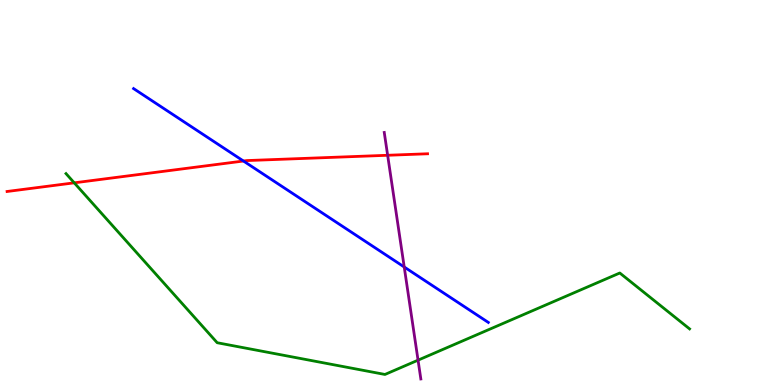[{'lines': ['blue', 'red'], 'intersections': [{'x': 3.14, 'y': 5.82}]}, {'lines': ['green', 'red'], 'intersections': [{'x': 0.958, 'y': 5.25}]}, {'lines': ['purple', 'red'], 'intersections': [{'x': 5.0, 'y': 5.97}]}, {'lines': ['blue', 'green'], 'intersections': []}, {'lines': ['blue', 'purple'], 'intersections': [{'x': 5.22, 'y': 3.07}]}, {'lines': ['green', 'purple'], 'intersections': [{'x': 5.39, 'y': 0.645}]}]